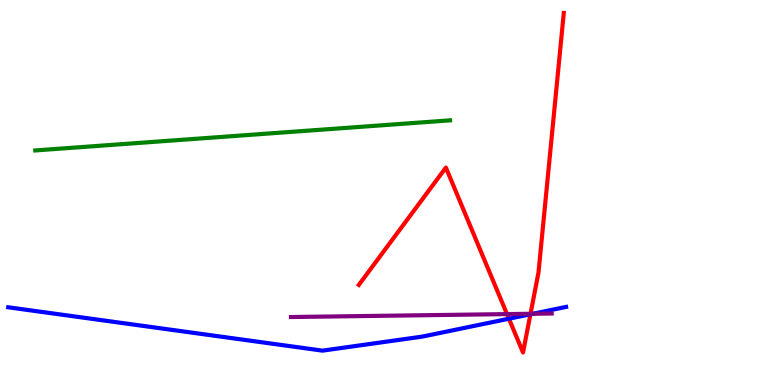[{'lines': ['blue', 'red'], 'intersections': [{'x': 6.57, 'y': 1.72}, {'x': 6.84, 'y': 1.84}]}, {'lines': ['green', 'red'], 'intersections': []}, {'lines': ['purple', 'red'], 'intersections': [{'x': 6.54, 'y': 1.84}, {'x': 6.85, 'y': 1.85}]}, {'lines': ['blue', 'green'], 'intersections': []}, {'lines': ['blue', 'purple'], 'intersections': [{'x': 6.88, 'y': 1.85}]}, {'lines': ['green', 'purple'], 'intersections': []}]